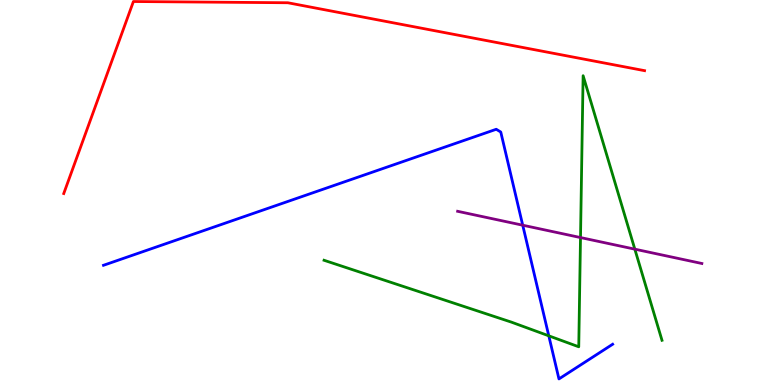[{'lines': ['blue', 'red'], 'intersections': []}, {'lines': ['green', 'red'], 'intersections': []}, {'lines': ['purple', 'red'], 'intersections': []}, {'lines': ['blue', 'green'], 'intersections': [{'x': 7.08, 'y': 1.28}]}, {'lines': ['blue', 'purple'], 'intersections': [{'x': 6.74, 'y': 4.15}]}, {'lines': ['green', 'purple'], 'intersections': [{'x': 7.49, 'y': 3.83}, {'x': 8.19, 'y': 3.53}]}]